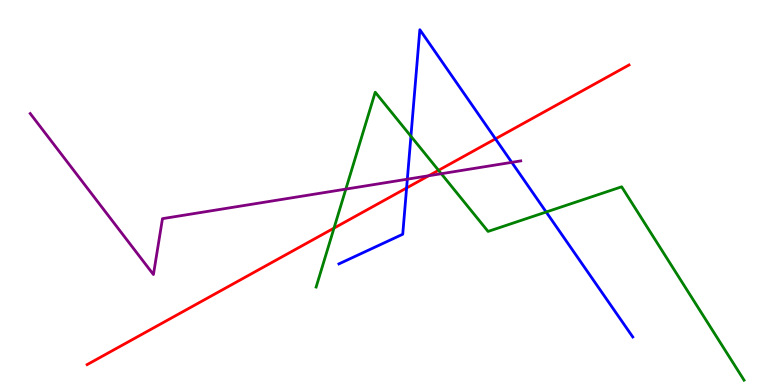[{'lines': ['blue', 'red'], 'intersections': [{'x': 5.25, 'y': 5.12}, {'x': 6.39, 'y': 6.39}]}, {'lines': ['green', 'red'], 'intersections': [{'x': 4.31, 'y': 4.08}, {'x': 5.66, 'y': 5.58}]}, {'lines': ['purple', 'red'], 'intersections': [{'x': 5.53, 'y': 5.44}]}, {'lines': ['blue', 'green'], 'intersections': [{'x': 5.3, 'y': 6.46}, {'x': 7.05, 'y': 4.49}]}, {'lines': ['blue', 'purple'], 'intersections': [{'x': 5.26, 'y': 5.35}, {'x': 6.6, 'y': 5.78}]}, {'lines': ['green', 'purple'], 'intersections': [{'x': 4.46, 'y': 5.09}, {'x': 5.69, 'y': 5.49}]}]